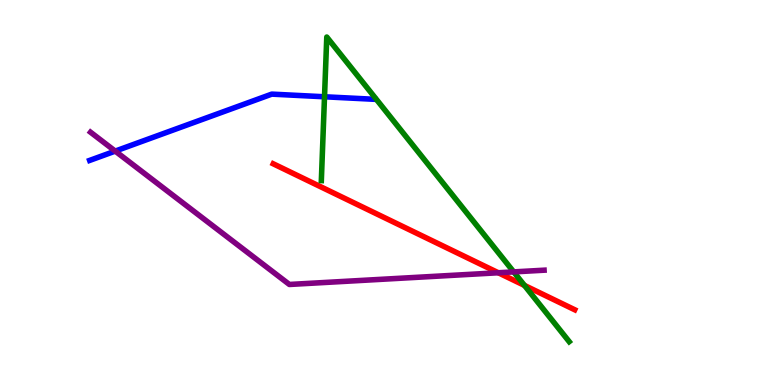[{'lines': ['blue', 'red'], 'intersections': []}, {'lines': ['green', 'red'], 'intersections': [{'x': 6.77, 'y': 2.59}]}, {'lines': ['purple', 'red'], 'intersections': [{'x': 6.43, 'y': 2.92}]}, {'lines': ['blue', 'green'], 'intersections': [{'x': 4.19, 'y': 7.49}]}, {'lines': ['blue', 'purple'], 'intersections': [{'x': 1.49, 'y': 6.08}]}, {'lines': ['green', 'purple'], 'intersections': [{'x': 6.63, 'y': 2.94}]}]